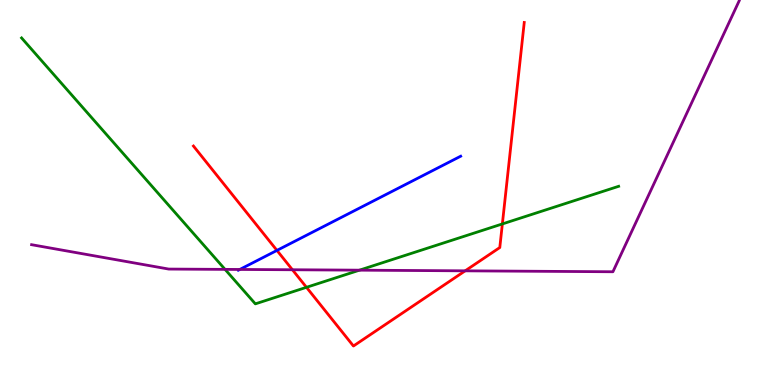[{'lines': ['blue', 'red'], 'intersections': [{'x': 3.57, 'y': 3.5}]}, {'lines': ['green', 'red'], 'intersections': [{'x': 3.95, 'y': 2.54}, {'x': 6.48, 'y': 4.18}]}, {'lines': ['purple', 'red'], 'intersections': [{'x': 3.77, 'y': 2.99}, {'x': 6.0, 'y': 2.97}]}, {'lines': ['blue', 'green'], 'intersections': []}, {'lines': ['blue', 'purple'], 'intersections': [{'x': 3.09, 'y': 3.0}]}, {'lines': ['green', 'purple'], 'intersections': [{'x': 2.9, 'y': 3.0}, {'x': 4.64, 'y': 2.98}]}]